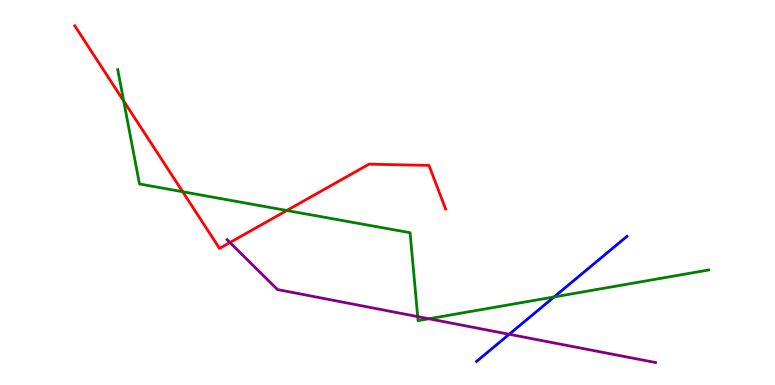[{'lines': ['blue', 'red'], 'intersections': []}, {'lines': ['green', 'red'], 'intersections': [{'x': 1.6, 'y': 7.38}, {'x': 2.36, 'y': 5.02}, {'x': 3.7, 'y': 4.53}]}, {'lines': ['purple', 'red'], 'intersections': [{'x': 2.97, 'y': 3.7}]}, {'lines': ['blue', 'green'], 'intersections': [{'x': 7.15, 'y': 2.29}]}, {'lines': ['blue', 'purple'], 'intersections': [{'x': 6.57, 'y': 1.32}]}, {'lines': ['green', 'purple'], 'intersections': [{'x': 5.39, 'y': 1.78}, {'x': 5.53, 'y': 1.72}]}]